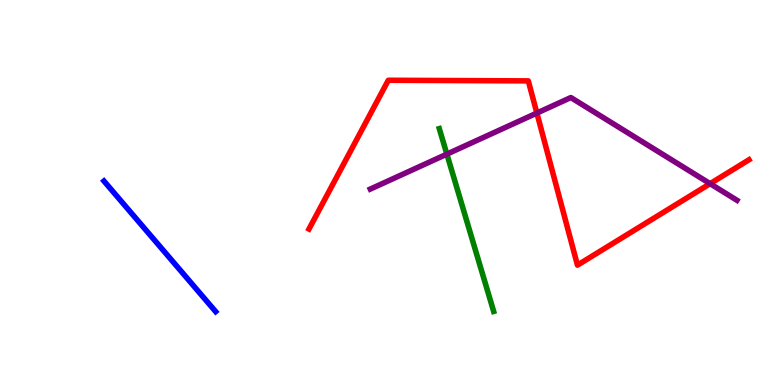[{'lines': ['blue', 'red'], 'intersections': []}, {'lines': ['green', 'red'], 'intersections': []}, {'lines': ['purple', 'red'], 'intersections': [{'x': 6.93, 'y': 7.06}, {'x': 9.16, 'y': 5.23}]}, {'lines': ['blue', 'green'], 'intersections': []}, {'lines': ['blue', 'purple'], 'intersections': []}, {'lines': ['green', 'purple'], 'intersections': [{'x': 5.77, 'y': 6.0}]}]